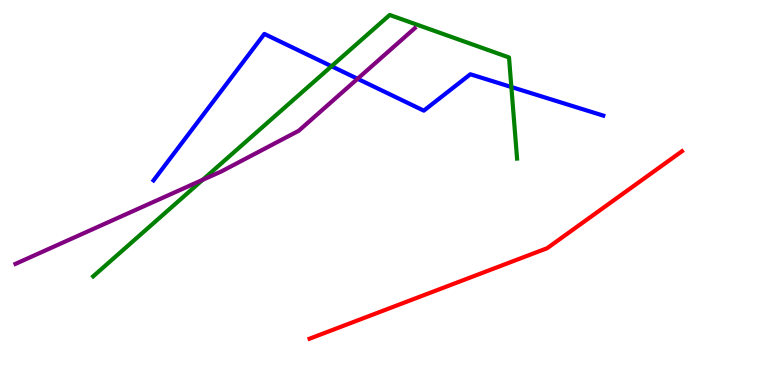[{'lines': ['blue', 'red'], 'intersections': []}, {'lines': ['green', 'red'], 'intersections': []}, {'lines': ['purple', 'red'], 'intersections': []}, {'lines': ['blue', 'green'], 'intersections': [{'x': 4.28, 'y': 8.28}, {'x': 6.6, 'y': 7.74}]}, {'lines': ['blue', 'purple'], 'intersections': [{'x': 4.61, 'y': 7.95}]}, {'lines': ['green', 'purple'], 'intersections': [{'x': 2.61, 'y': 5.33}]}]